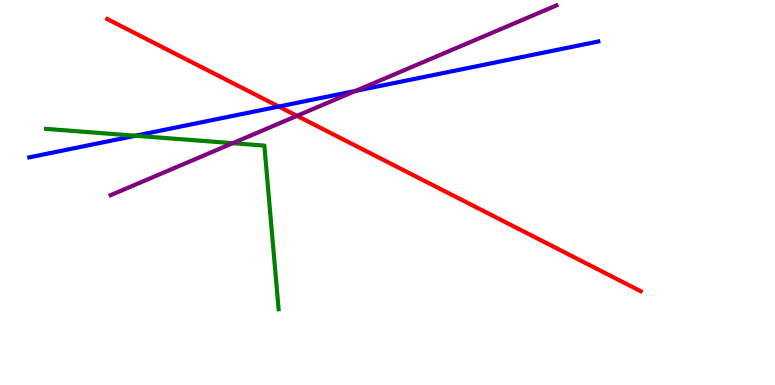[{'lines': ['blue', 'red'], 'intersections': [{'x': 3.6, 'y': 7.23}]}, {'lines': ['green', 'red'], 'intersections': []}, {'lines': ['purple', 'red'], 'intersections': [{'x': 3.83, 'y': 6.99}]}, {'lines': ['blue', 'green'], 'intersections': [{'x': 1.75, 'y': 6.47}]}, {'lines': ['blue', 'purple'], 'intersections': [{'x': 4.59, 'y': 7.64}]}, {'lines': ['green', 'purple'], 'intersections': [{'x': 3.0, 'y': 6.28}]}]